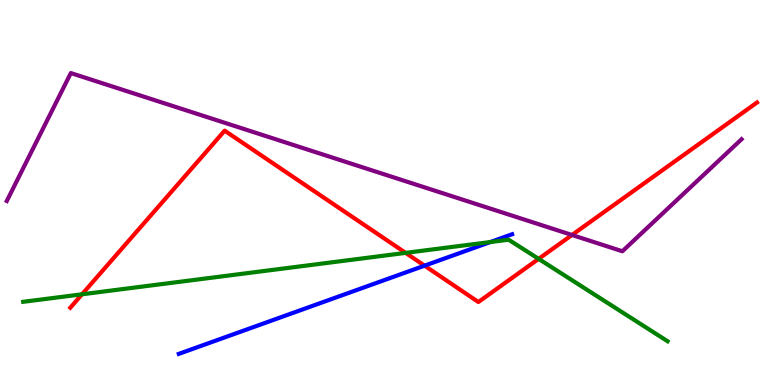[{'lines': ['blue', 'red'], 'intersections': [{'x': 5.48, 'y': 3.1}]}, {'lines': ['green', 'red'], 'intersections': [{'x': 1.06, 'y': 2.36}, {'x': 5.23, 'y': 3.43}, {'x': 6.95, 'y': 3.28}]}, {'lines': ['purple', 'red'], 'intersections': [{'x': 7.38, 'y': 3.9}]}, {'lines': ['blue', 'green'], 'intersections': [{'x': 6.33, 'y': 3.71}]}, {'lines': ['blue', 'purple'], 'intersections': []}, {'lines': ['green', 'purple'], 'intersections': []}]